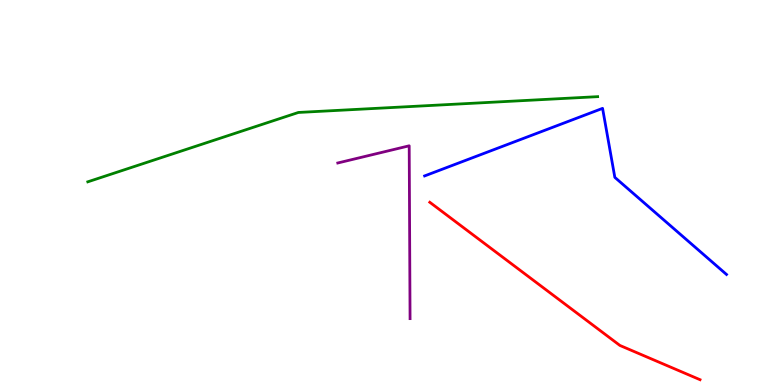[{'lines': ['blue', 'red'], 'intersections': []}, {'lines': ['green', 'red'], 'intersections': []}, {'lines': ['purple', 'red'], 'intersections': []}, {'lines': ['blue', 'green'], 'intersections': []}, {'lines': ['blue', 'purple'], 'intersections': []}, {'lines': ['green', 'purple'], 'intersections': []}]